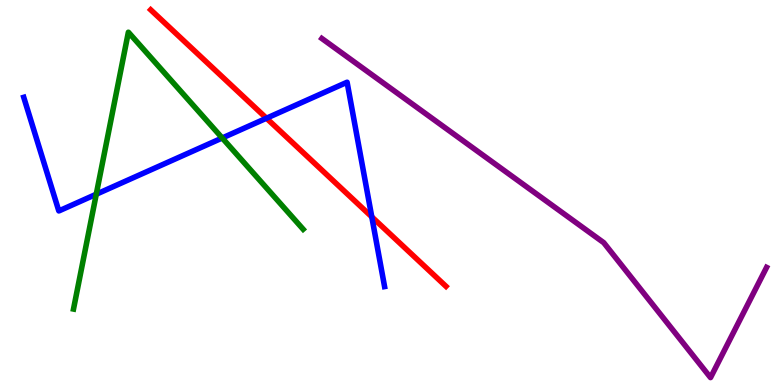[{'lines': ['blue', 'red'], 'intersections': [{'x': 3.44, 'y': 6.93}, {'x': 4.8, 'y': 4.37}]}, {'lines': ['green', 'red'], 'intersections': []}, {'lines': ['purple', 'red'], 'intersections': []}, {'lines': ['blue', 'green'], 'intersections': [{'x': 1.24, 'y': 4.95}, {'x': 2.87, 'y': 6.42}]}, {'lines': ['blue', 'purple'], 'intersections': []}, {'lines': ['green', 'purple'], 'intersections': []}]